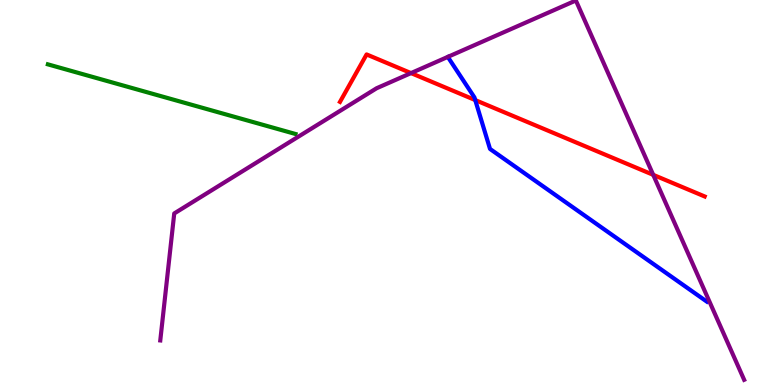[{'lines': ['blue', 'red'], 'intersections': [{'x': 6.13, 'y': 7.4}]}, {'lines': ['green', 'red'], 'intersections': []}, {'lines': ['purple', 'red'], 'intersections': [{'x': 5.3, 'y': 8.1}, {'x': 8.43, 'y': 5.46}]}, {'lines': ['blue', 'green'], 'intersections': []}, {'lines': ['blue', 'purple'], 'intersections': []}, {'lines': ['green', 'purple'], 'intersections': []}]